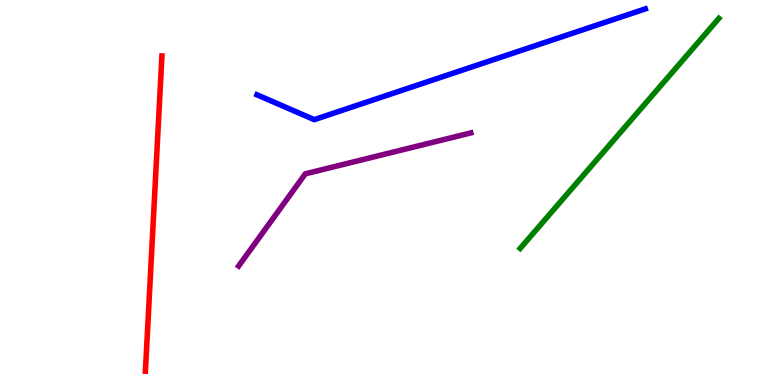[{'lines': ['blue', 'red'], 'intersections': []}, {'lines': ['green', 'red'], 'intersections': []}, {'lines': ['purple', 'red'], 'intersections': []}, {'lines': ['blue', 'green'], 'intersections': []}, {'lines': ['blue', 'purple'], 'intersections': []}, {'lines': ['green', 'purple'], 'intersections': []}]